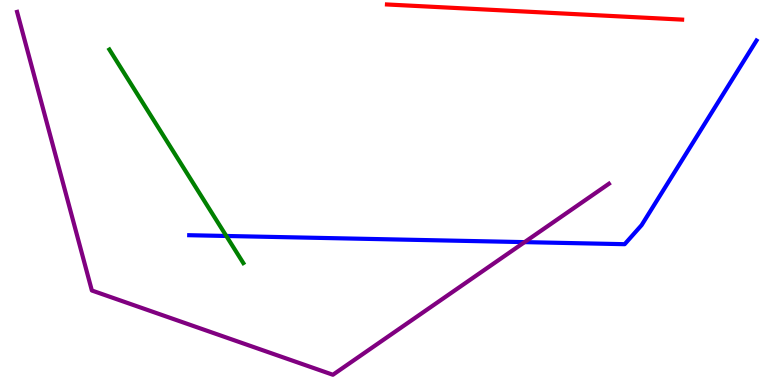[{'lines': ['blue', 'red'], 'intersections': []}, {'lines': ['green', 'red'], 'intersections': []}, {'lines': ['purple', 'red'], 'intersections': []}, {'lines': ['blue', 'green'], 'intersections': [{'x': 2.92, 'y': 3.87}]}, {'lines': ['blue', 'purple'], 'intersections': [{'x': 6.77, 'y': 3.71}]}, {'lines': ['green', 'purple'], 'intersections': []}]